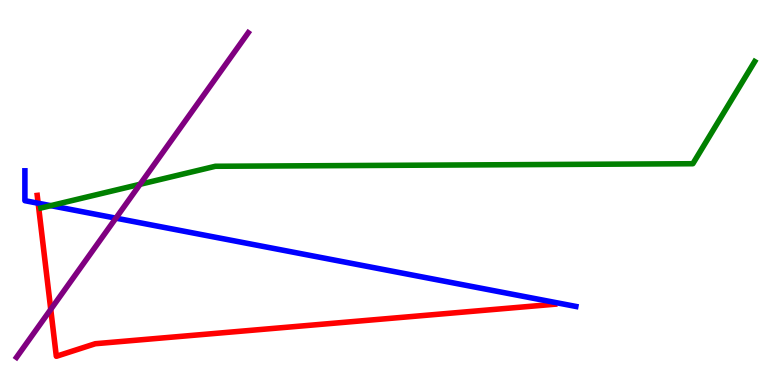[{'lines': ['blue', 'red'], 'intersections': [{'x': 0.492, 'y': 4.72}]}, {'lines': ['green', 'red'], 'intersections': []}, {'lines': ['purple', 'red'], 'intersections': [{'x': 0.655, 'y': 1.96}]}, {'lines': ['blue', 'green'], 'intersections': [{'x': 0.655, 'y': 4.66}]}, {'lines': ['blue', 'purple'], 'intersections': [{'x': 1.5, 'y': 4.33}]}, {'lines': ['green', 'purple'], 'intersections': [{'x': 1.81, 'y': 5.21}]}]